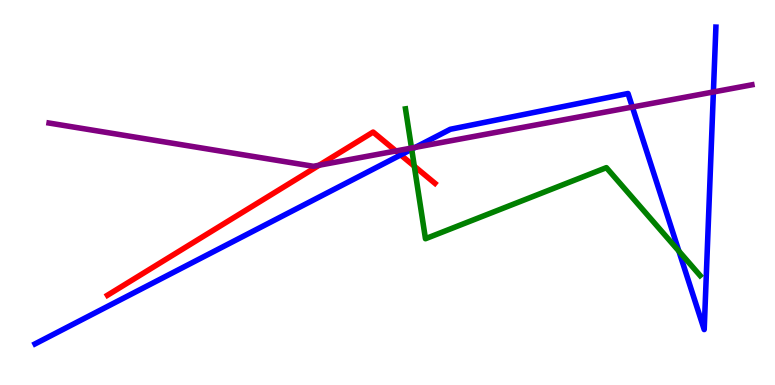[{'lines': ['blue', 'red'], 'intersections': [{'x': 5.17, 'y': 5.98}]}, {'lines': ['green', 'red'], 'intersections': [{'x': 5.35, 'y': 5.68}]}, {'lines': ['purple', 'red'], 'intersections': [{'x': 4.12, 'y': 5.71}, {'x': 5.11, 'y': 6.08}]}, {'lines': ['blue', 'green'], 'intersections': [{'x': 5.31, 'y': 6.12}, {'x': 8.76, 'y': 3.48}]}, {'lines': ['blue', 'purple'], 'intersections': [{'x': 5.36, 'y': 6.17}, {'x': 8.16, 'y': 7.22}, {'x': 9.21, 'y': 7.61}]}, {'lines': ['green', 'purple'], 'intersections': [{'x': 5.31, 'y': 6.15}]}]